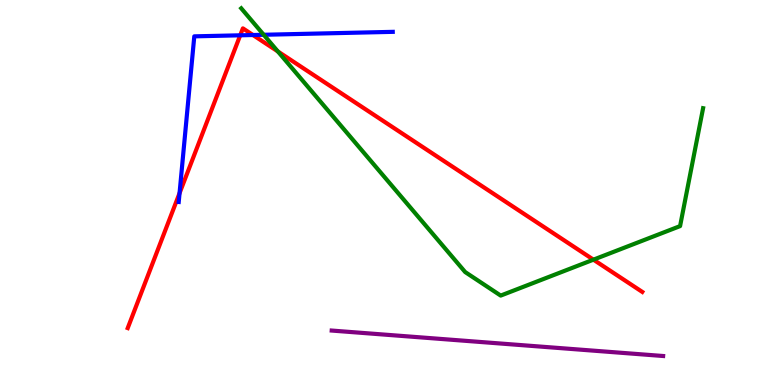[{'lines': ['blue', 'red'], 'intersections': [{'x': 2.32, 'y': 4.98}, {'x': 3.1, 'y': 9.08}, {'x': 3.26, 'y': 9.09}]}, {'lines': ['green', 'red'], 'intersections': [{'x': 3.58, 'y': 8.66}, {'x': 7.66, 'y': 3.26}]}, {'lines': ['purple', 'red'], 'intersections': []}, {'lines': ['blue', 'green'], 'intersections': [{'x': 3.4, 'y': 9.1}]}, {'lines': ['blue', 'purple'], 'intersections': []}, {'lines': ['green', 'purple'], 'intersections': []}]